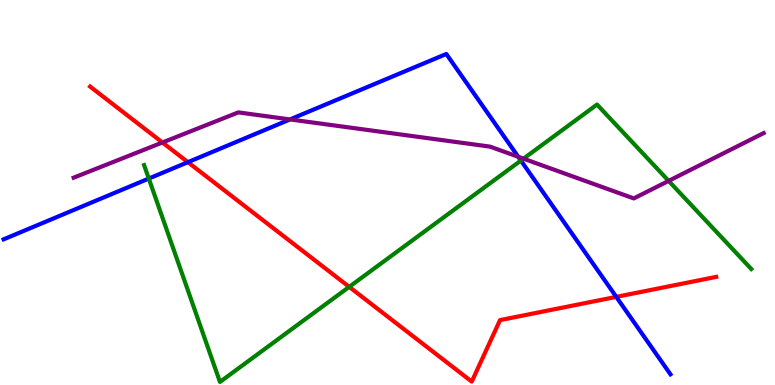[{'lines': ['blue', 'red'], 'intersections': [{'x': 2.42, 'y': 5.79}, {'x': 7.95, 'y': 2.29}]}, {'lines': ['green', 'red'], 'intersections': [{'x': 4.51, 'y': 2.55}]}, {'lines': ['purple', 'red'], 'intersections': [{'x': 2.1, 'y': 6.3}]}, {'lines': ['blue', 'green'], 'intersections': [{'x': 1.92, 'y': 5.36}, {'x': 6.72, 'y': 5.83}]}, {'lines': ['blue', 'purple'], 'intersections': [{'x': 3.74, 'y': 6.9}, {'x': 6.69, 'y': 5.93}]}, {'lines': ['green', 'purple'], 'intersections': [{'x': 6.75, 'y': 5.88}, {'x': 8.63, 'y': 5.3}]}]